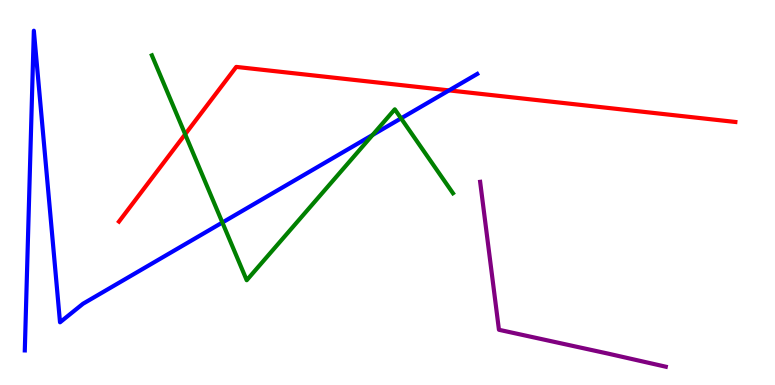[{'lines': ['blue', 'red'], 'intersections': [{'x': 5.79, 'y': 7.65}]}, {'lines': ['green', 'red'], 'intersections': [{'x': 2.39, 'y': 6.51}]}, {'lines': ['purple', 'red'], 'intersections': []}, {'lines': ['blue', 'green'], 'intersections': [{'x': 2.87, 'y': 4.22}, {'x': 4.81, 'y': 6.49}, {'x': 5.18, 'y': 6.93}]}, {'lines': ['blue', 'purple'], 'intersections': []}, {'lines': ['green', 'purple'], 'intersections': []}]